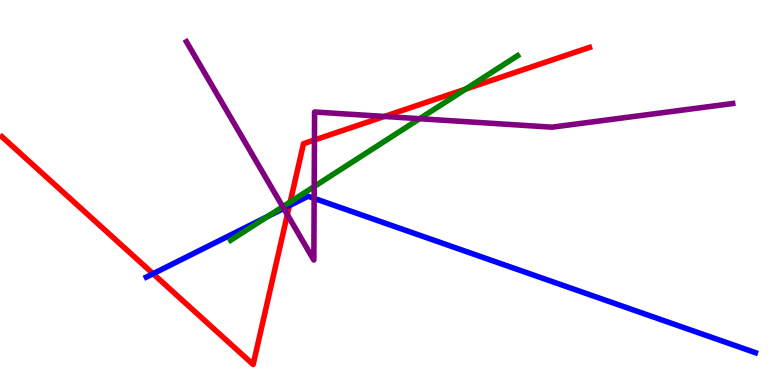[{'lines': ['blue', 'red'], 'intersections': [{'x': 1.97, 'y': 2.89}, {'x': 3.73, 'y': 4.66}]}, {'lines': ['green', 'red'], 'intersections': [{'x': 3.74, 'y': 4.75}, {'x': 6.01, 'y': 7.69}]}, {'lines': ['purple', 'red'], 'intersections': [{'x': 3.71, 'y': 4.43}, {'x': 4.06, 'y': 6.36}, {'x': 4.96, 'y': 6.98}]}, {'lines': ['blue', 'green'], 'intersections': [{'x': 3.45, 'y': 4.38}]}, {'lines': ['blue', 'purple'], 'intersections': [{'x': 3.66, 'y': 4.59}, {'x': 4.05, 'y': 4.85}]}, {'lines': ['green', 'purple'], 'intersections': [{'x': 3.65, 'y': 4.63}, {'x': 4.05, 'y': 5.16}, {'x': 5.41, 'y': 6.92}]}]